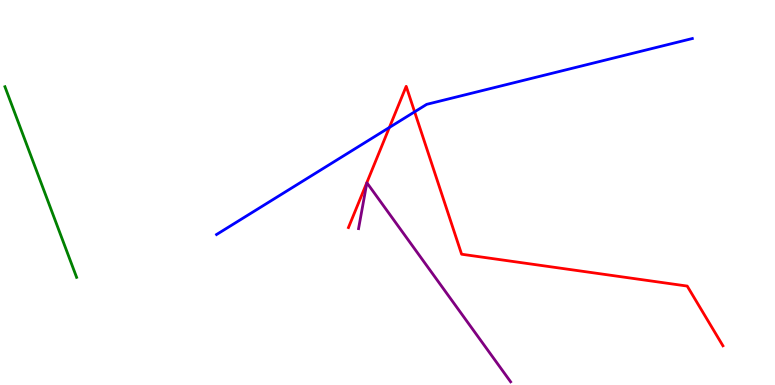[{'lines': ['blue', 'red'], 'intersections': [{'x': 5.02, 'y': 6.69}, {'x': 5.35, 'y': 7.1}]}, {'lines': ['green', 'red'], 'intersections': []}, {'lines': ['purple', 'red'], 'intersections': []}, {'lines': ['blue', 'green'], 'intersections': []}, {'lines': ['blue', 'purple'], 'intersections': []}, {'lines': ['green', 'purple'], 'intersections': []}]